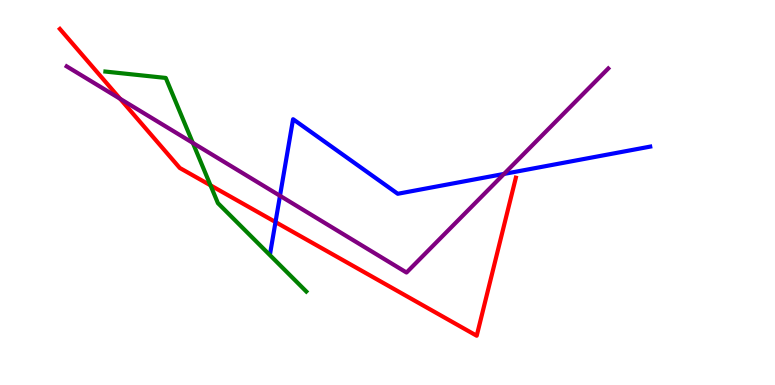[{'lines': ['blue', 'red'], 'intersections': [{'x': 3.55, 'y': 4.23}]}, {'lines': ['green', 'red'], 'intersections': [{'x': 2.72, 'y': 5.19}]}, {'lines': ['purple', 'red'], 'intersections': [{'x': 1.55, 'y': 7.43}]}, {'lines': ['blue', 'green'], 'intersections': []}, {'lines': ['blue', 'purple'], 'intersections': [{'x': 3.61, 'y': 4.91}, {'x': 6.5, 'y': 5.48}]}, {'lines': ['green', 'purple'], 'intersections': [{'x': 2.49, 'y': 6.29}]}]